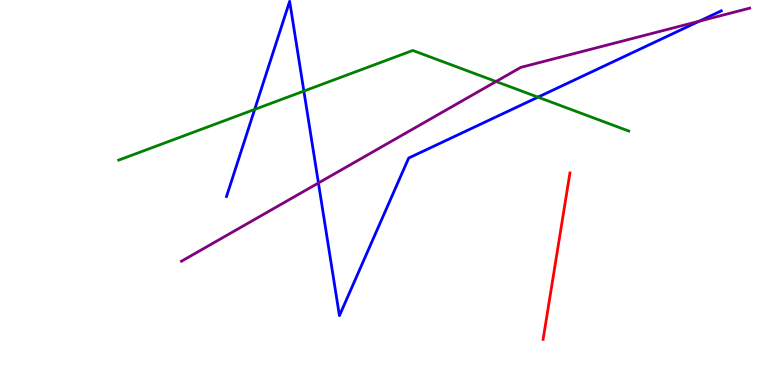[{'lines': ['blue', 'red'], 'intersections': []}, {'lines': ['green', 'red'], 'intersections': []}, {'lines': ['purple', 'red'], 'intersections': []}, {'lines': ['blue', 'green'], 'intersections': [{'x': 3.29, 'y': 7.16}, {'x': 3.92, 'y': 7.63}, {'x': 6.94, 'y': 7.48}]}, {'lines': ['blue', 'purple'], 'intersections': [{'x': 4.11, 'y': 5.25}, {'x': 9.02, 'y': 9.45}]}, {'lines': ['green', 'purple'], 'intersections': [{'x': 6.4, 'y': 7.88}]}]